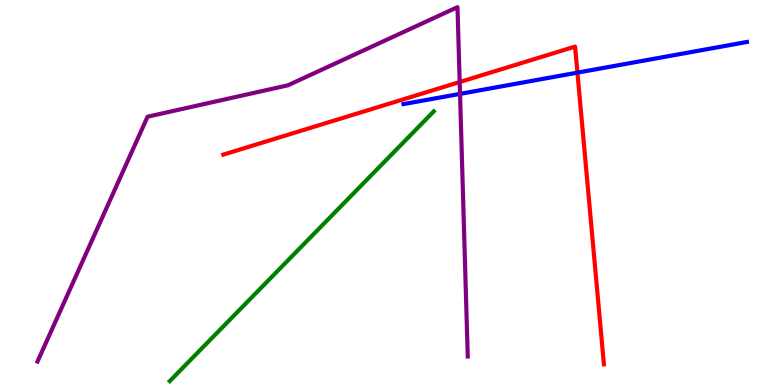[{'lines': ['blue', 'red'], 'intersections': [{'x': 7.45, 'y': 8.11}]}, {'lines': ['green', 'red'], 'intersections': []}, {'lines': ['purple', 'red'], 'intersections': [{'x': 5.93, 'y': 7.87}]}, {'lines': ['blue', 'green'], 'intersections': []}, {'lines': ['blue', 'purple'], 'intersections': [{'x': 5.94, 'y': 7.56}]}, {'lines': ['green', 'purple'], 'intersections': []}]